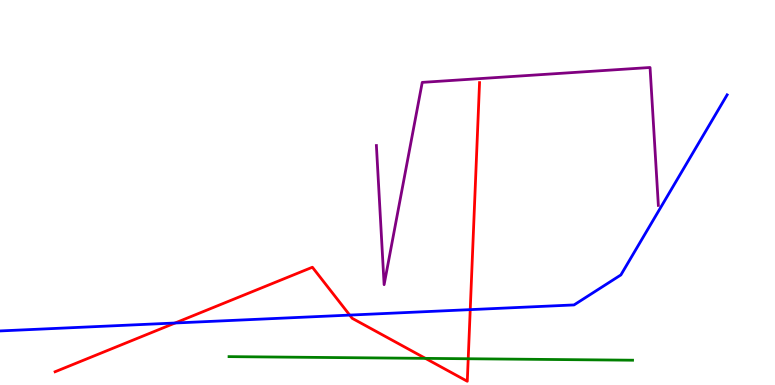[{'lines': ['blue', 'red'], 'intersections': [{'x': 2.26, 'y': 1.61}, {'x': 4.51, 'y': 1.82}, {'x': 6.07, 'y': 1.96}]}, {'lines': ['green', 'red'], 'intersections': [{'x': 5.49, 'y': 0.692}, {'x': 6.04, 'y': 0.682}]}, {'lines': ['purple', 'red'], 'intersections': []}, {'lines': ['blue', 'green'], 'intersections': []}, {'lines': ['blue', 'purple'], 'intersections': []}, {'lines': ['green', 'purple'], 'intersections': []}]